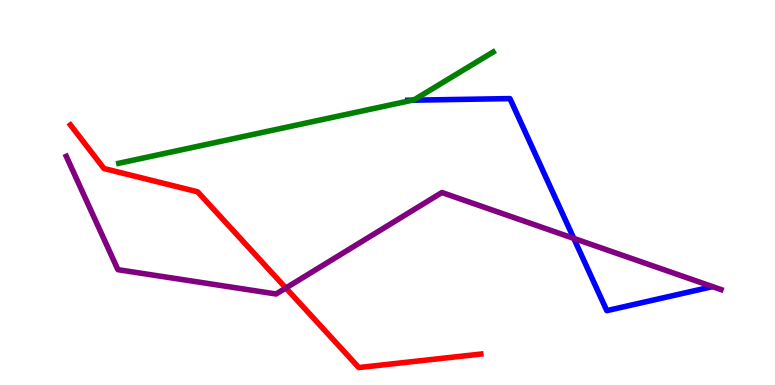[{'lines': ['blue', 'red'], 'intersections': []}, {'lines': ['green', 'red'], 'intersections': []}, {'lines': ['purple', 'red'], 'intersections': [{'x': 3.69, 'y': 2.52}]}, {'lines': ['blue', 'green'], 'intersections': [{'x': 5.32, 'y': 7.4}]}, {'lines': ['blue', 'purple'], 'intersections': [{'x': 7.4, 'y': 3.81}]}, {'lines': ['green', 'purple'], 'intersections': []}]